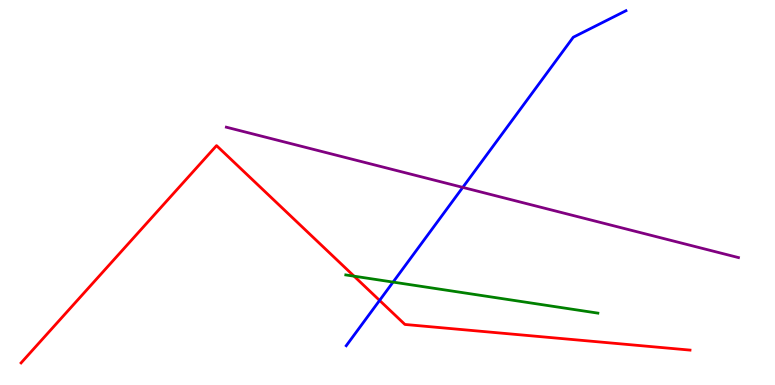[{'lines': ['blue', 'red'], 'intersections': [{'x': 4.9, 'y': 2.2}]}, {'lines': ['green', 'red'], 'intersections': [{'x': 4.57, 'y': 2.83}]}, {'lines': ['purple', 'red'], 'intersections': []}, {'lines': ['blue', 'green'], 'intersections': [{'x': 5.07, 'y': 2.67}]}, {'lines': ['blue', 'purple'], 'intersections': [{'x': 5.97, 'y': 5.13}]}, {'lines': ['green', 'purple'], 'intersections': []}]